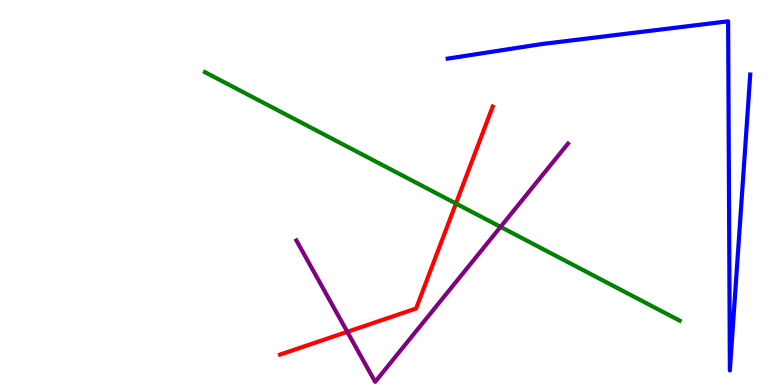[{'lines': ['blue', 'red'], 'intersections': []}, {'lines': ['green', 'red'], 'intersections': [{'x': 5.88, 'y': 4.71}]}, {'lines': ['purple', 'red'], 'intersections': [{'x': 4.48, 'y': 1.38}]}, {'lines': ['blue', 'green'], 'intersections': []}, {'lines': ['blue', 'purple'], 'intersections': []}, {'lines': ['green', 'purple'], 'intersections': [{'x': 6.46, 'y': 4.11}]}]